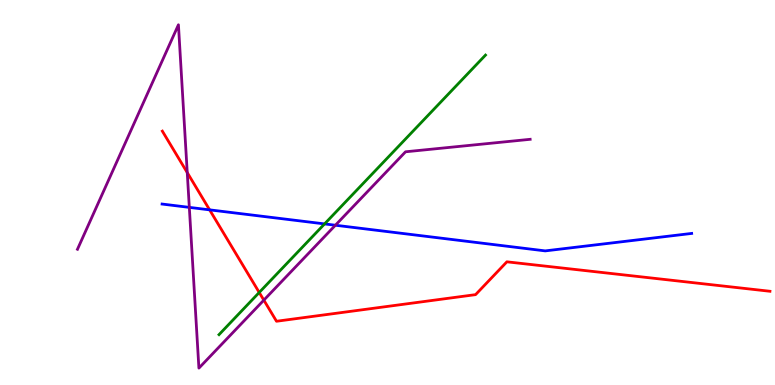[{'lines': ['blue', 'red'], 'intersections': [{'x': 2.7, 'y': 4.55}]}, {'lines': ['green', 'red'], 'intersections': [{'x': 3.34, 'y': 2.4}]}, {'lines': ['purple', 'red'], 'intersections': [{'x': 2.42, 'y': 5.52}, {'x': 3.4, 'y': 2.2}]}, {'lines': ['blue', 'green'], 'intersections': [{'x': 4.19, 'y': 4.18}]}, {'lines': ['blue', 'purple'], 'intersections': [{'x': 2.44, 'y': 4.61}, {'x': 4.33, 'y': 4.15}]}, {'lines': ['green', 'purple'], 'intersections': []}]